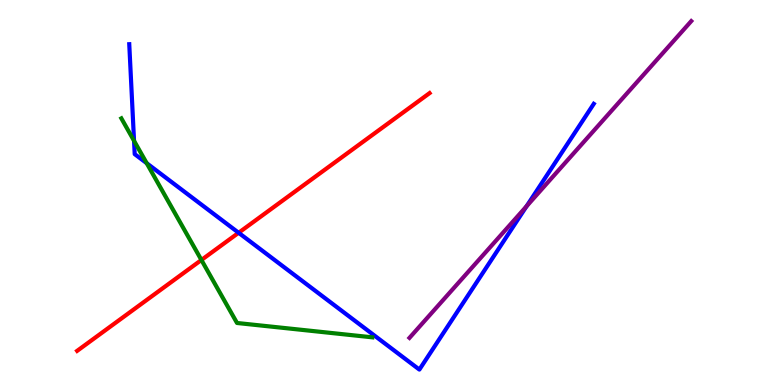[{'lines': ['blue', 'red'], 'intersections': [{'x': 3.08, 'y': 3.95}]}, {'lines': ['green', 'red'], 'intersections': [{'x': 2.6, 'y': 3.25}]}, {'lines': ['purple', 'red'], 'intersections': []}, {'lines': ['blue', 'green'], 'intersections': [{'x': 1.73, 'y': 6.34}, {'x': 1.89, 'y': 5.76}]}, {'lines': ['blue', 'purple'], 'intersections': [{'x': 6.79, 'y': 4.64}]}, {'lines': ['green', 'purple'], 'intersections': []}]